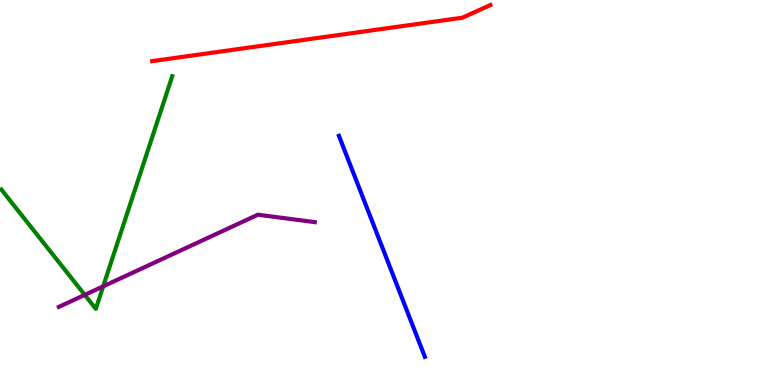[{'lines': ['blue', 'red'], 'intersections': []}, {'lines': ['green', 'red'], 'intersections': []}, {'lines': ['purple', 'red'], 'intersections': []}, {'lines': ['blue', 'green'], 'intersections': []}, {'lines': ['blue', 'purple'], 'intersections': []}, {'lines': ['green', 'purple'], 'intersections': [{'x': 1.09, 'y': 2.34}, {'x': 1.33, 'y': 2.56}]}]